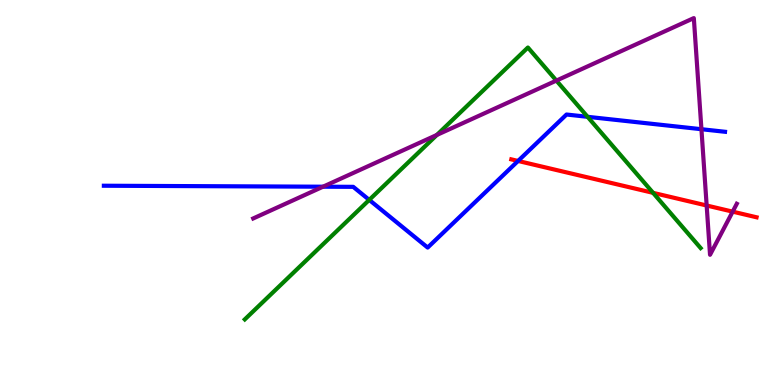[{'lines': ['blue', 'red'], 'intersections': [{'x': 6.68, 'y': 5.82}]}, {'lines': ['green', 'red'], 'intersections': [{'x': 8.43, 'y': 4.99}]}, {'lines': ['purple', 'red'], 'intersections': [{'x': 9.12, 'y': 4.66}, {'x': 9.45, 'y': 4.5}]}, {'lines': ['blue', 'green'], 'intersections': [{'x': 4.76, 'y': 4.81}, {'x': 7.58, 'y': 6.97}]}, {'lines': ['blue', 'purple'], 'intersections': [{'x': 4.17, 'y': 5.15}, {'x': 9.05, 'y': 6.64}]}, {'lines': ['green', 'purple'], 'intersections': [{'x': 5.64, 'y': 6.5}, {'x': 7.18, 'y': 7.91}]}]